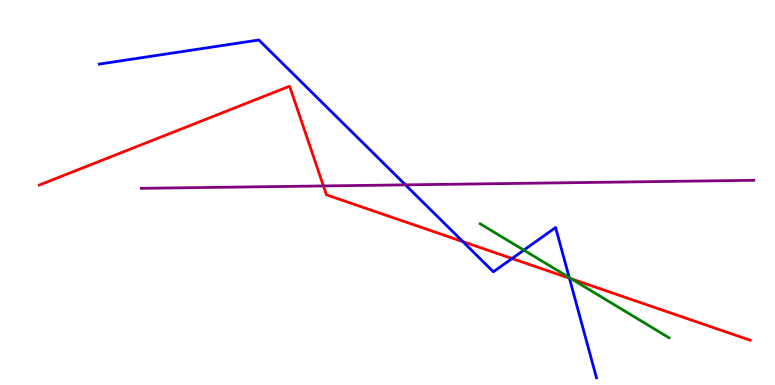[{'lines': ['blue', 'red'], 'intersections': [{'x': 5.97, 'y': 3.72}, {'x': 6.61, 'y': 3.29}, {'x': 7.35, 'y': 2.77}]}, {'lines': ['green', 'red'], 'intersections': [{'x': 7.37, 'y': 2.76}]}, {'lines': ['purple', 'red'], 'intersections': [{'x': 4.17, 'y': 5.17}]}, {'lines': ['blue', 'green'], 'intersections': [{'x': 6.76, 'y': 3.5}, {'x': 7.34, 'y': 2.79}]}, {'lines': ['blue', 'purple'], 'intersections': [{'x': 5.23, 'y': 5.2}]}, {'lines': ['green', 'purple'], 'intersections': []}]